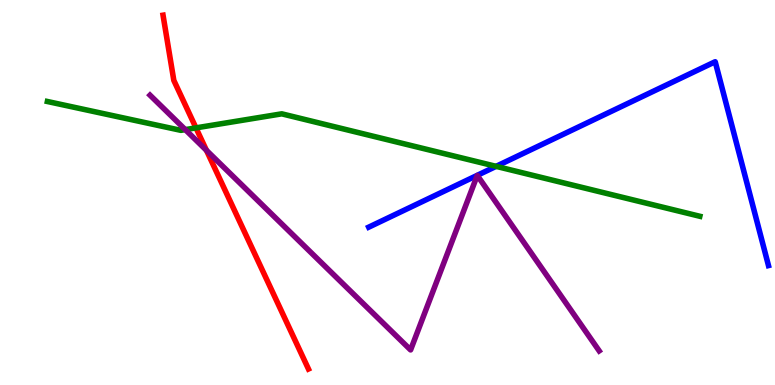[{'lines': ['blue', 'red'], 'intersections': []}, {'lines': ['green', 'red'], 'intersections': [{'x': 2.53, 'y': 6.68}]}, {'lines': ['purple', 'red'], 'intersections': [{'x': 2.66, 'y': 6.09}]}, {'lines': ['blue', 'green'], 'intersections': [{'x': 6.4, 'y': 5.68}]}, {'lines': ['blue', 'purple'], 'intersections': []}, {'lines': ['green', 'purple'], 'intersections': [{'x': 2.39, 'y': 6.63}]}]